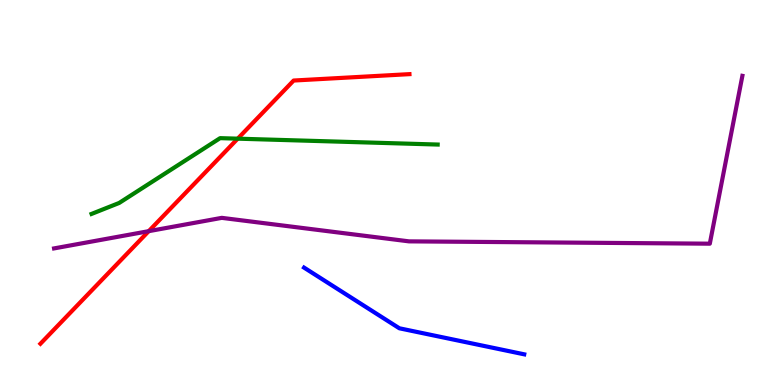[{'lines': ['blue', 'red'], 'intersections': []}, {'lines': ['green', 'red'], 'intersections': [{'x': 3.07, 'y': 6.4}]}, {'lines': ['purple', 'red'], 'intersections': [{'x': 1.92, 'y': 4.0}]}, {'lines': ['blue', 'green'], 'intersections': []}, {'lines': ['blue', 'purple'], 'intersections': []}, {'lines': ['green', 'purple'], 'intersections': []}]